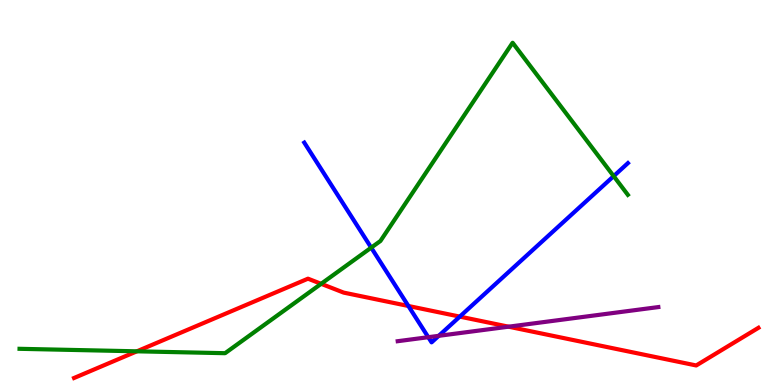[{'lines': ['blue', 'red'], 'intersections': [{'x': 5.27, 'y': 2.05}, {'x': 5.93, 'y': 1.78}]}, {'lines': ['green', 'red'], 'intersections': [{'x': 1.77, 'y': 0.875}, {'x': 4.14, 'y': 2.63}]}, {'lines': ['purple', 'red'], 'intersections': [{'x': 6.56, 'y': 1.51}]}, {'lines': ['blue', 'green'], 'intersections': [{'x': 4.79, 'y': 3.57}, {'x': 7.92, 'y': 5.43}]}, {'lines': ['blue', 'purple'], 'intersections': [{'x': 5.53, 'y': 1.24}, {'x': 5.66, 'y': 1.28}]}, {'lines': ['green', 'purple'], 'intersections': []}]